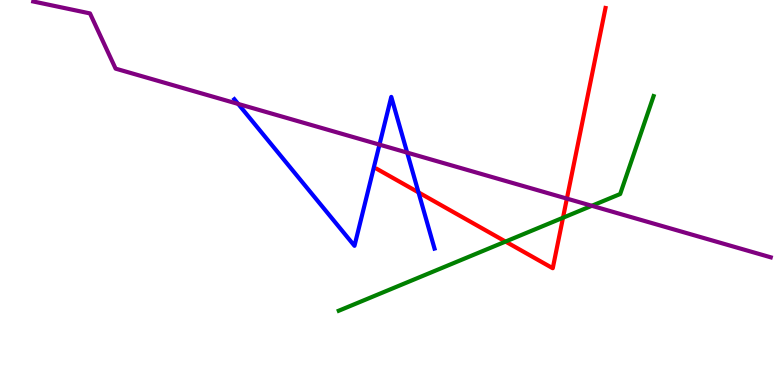[{'lines': ['blue', 'red'], 'intersections': [{'x': 5.4, 'y': 5.0}]}, {'lines': ['green', 'red'], 'intersections': [{'x': 6.52, 'y': 3.73}, {'x': 7.26, 'y': 4.34}]}, {'lines': ['purple', 'red'], 'intersections': [{'x': 7.31, 'y': 4.84}]}, {'lines': ['blue', 'green'], 'intersections': []}, {'lines': ['blue', 'purple'], 'intersections': [{'x': 3.07, 'y': 7.3}, {'x': 4.9, 'y': 6.24}, {'x': 5.25, 'y': 6.04}]}, {'lines': ['green', 'purple'], 'intersections': [{'x': 7.64, 'y': 4.65}]}]